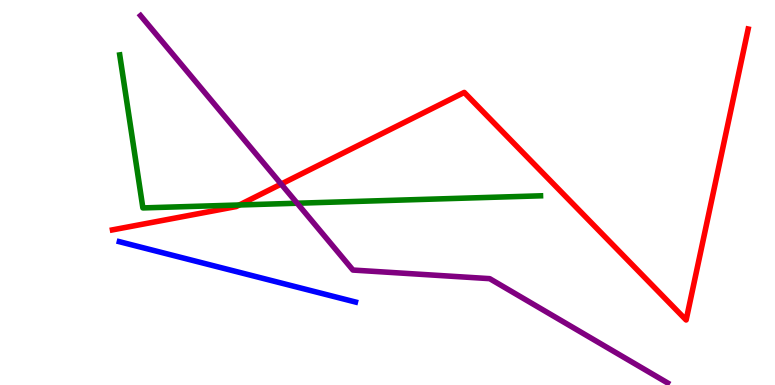[{'lines': ['blue', 'red'], 'intersections': []}, {'lines': ['green', 'red'], 'intersections': [{'x': 3.09, 'y': 4.68}]}, {'lines': ['purple', 'red'], 'intersections': [{'x': 3.63, 'y': 5.22}]}, {'lines': ['blue', 'green'], 'intersections': []}, {'lines': ['blue', 'purple'], 'intersections': []}, {'lines': ['green', 'purple'], 'intersections': [{'x': 3.83, 'y': 4.72}]}]